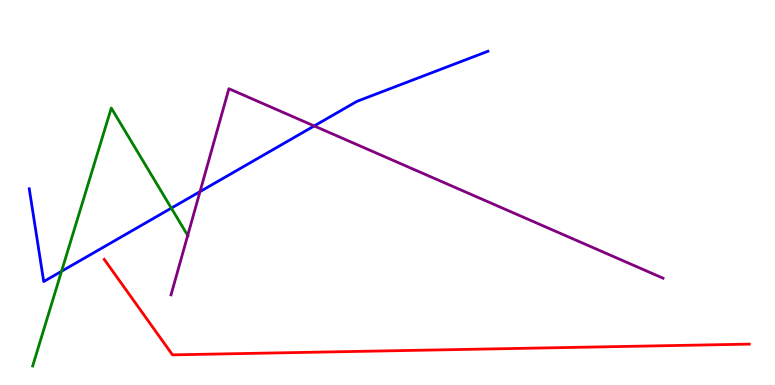[{'lines': ['blue', 'red'], 'intersections': []}, {'lines': ['green', 'red'], 'intersections': []}, {'lines': ['purple', 'red'], 'intersections': []}, {'lines': ['blue', 'green'], 'intersections': [{'x': 0.794, 'y': 2.95}, {'x': 2.21, 'y': 4.59}]}, {'lines': ['blue', 'purple'], 'intersections': [{'x': 2.58, 'y': 5.02}, {'x': 4.05, 'y': 6.73}]}, {'lines': ['green', 'purple'], 'intersections': [{'x': 2.42, 'y': 3.88}]}]